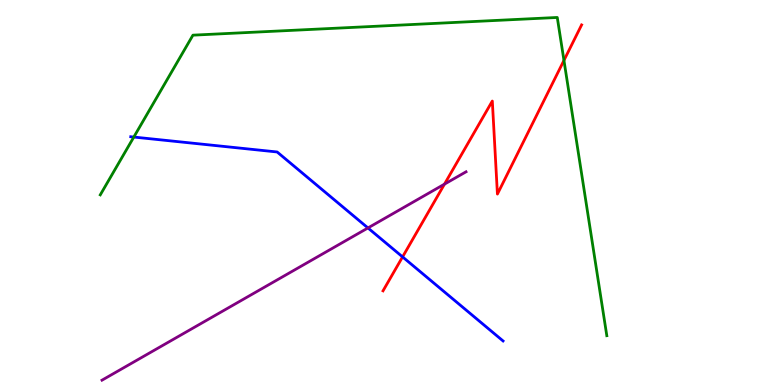[{'lines': ['blue', 'red'], 'intersections': [{'x': 5.19, 'y': 3.33}]}, {'lines': ['green', 'red'], 'intersections': [{'x': 7.28, 'y': 8.43}]}, {'lines': ['purple', 'red'], 'intersections': [{'x': 5.74, 'y': 5.22}]}, {'lines': ['blue', 'green'], 'intersections': [{'x': 1.73, 'y': 6.44}]}, {'lines': ['blue', 'purple'], 'intersections': [{'x': 4.75, 'y': 4.08}]}, {'lines': ['green', 'purple'], 'intersections': []}]